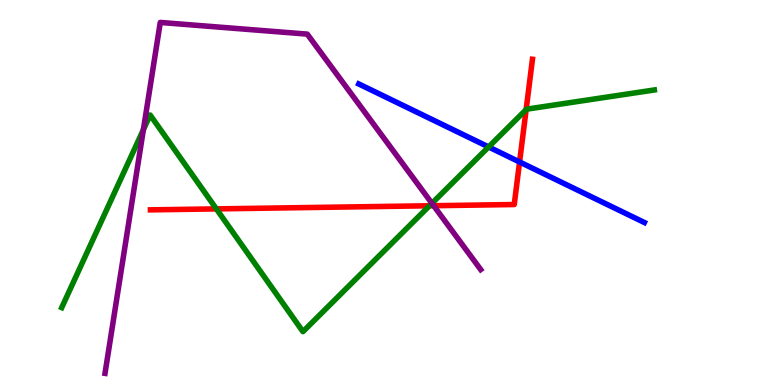[{'lines': ['blue', 'red'], 'intersections': [{'x': 6.7, 'y': 5.79}]}, {'lines': ['green', 'red'], 'intersections': [{'x': 2.79, 'y': 4.57}, {'x': 5.54, 'y': 4.66}, {'x': 6.79, 'y': 7.15}]}, {'lines': ['purple', 'red'], 'intersections': [{'x': 5.6, 'y': 4.66}]}, {'lines': ['blue', 'green'], 'intersections': [{'x': 6.3, 'y': 6.18}]}, {'lines': ['blue', 'purple'], 'intersections': []}, {'lines': ['green', 'purple'], 'intersections': [{'x': 1.85, 'y': 6.63}, {'x': 5.57, 'y': 4.72}]}]